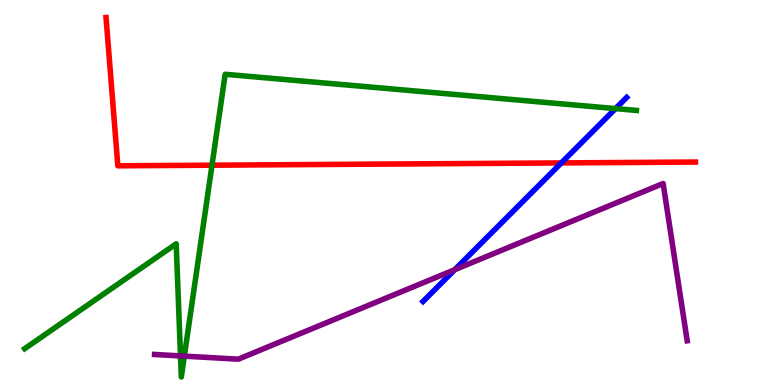[{'lines': ['blue', 'red'], 'intersections': [{'x': 7.24, 'y': 5.77}]}, {'lines': ['green', 'red'], 'intersections': [{'x': 2.74, 'y': 5.71}]}, {'lines': ['purple', 'red'], 'intersections': []}, {'lines': ['blue', 'green'], 'intersections': [{'x': 7.94, 'y': 7.18}]}, {'lines': ['blue', 'purple'], 'intersections': [{'x': 5.87, 'y': 3.0}]}, {'lines': ['green', 'purple'], 'intersections': [{'x': 2.33, 'y': 0.755}, {'x': 2.38, 'y': 0.75}]}]